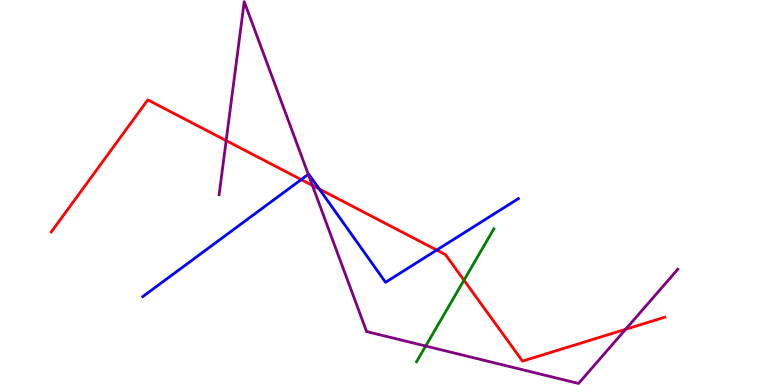[{'lines': ['blue', 'red'], 'intersections': [{'x': 3.89, 'y': 5.34}, {'x': 4.12, 'y': 5.09}, {'x': 5.64, 'y': 3.5}]}, {'lines': ['green', 'red'], 'intersections': [{'x': 5.99, 'y': 2.72}]}, {'lines': ['purple', 'red'], 'intersections': [{'x': 2.92, 'y': 6.35}, {'x': 4.03, 'y': 5.18}, {'x': 8.07, 'y': 1.45}]}, {'lines': ['blue', 'green'], 'intersections': []}, {'lines': ['blue', 'purple'], 'intersections': [{'x': 3.98, 'y': 5.47}]}, {'lines': ['green', 'purple'], 'intersections': [{'x': 5.49, 'y': 1.01}]}]